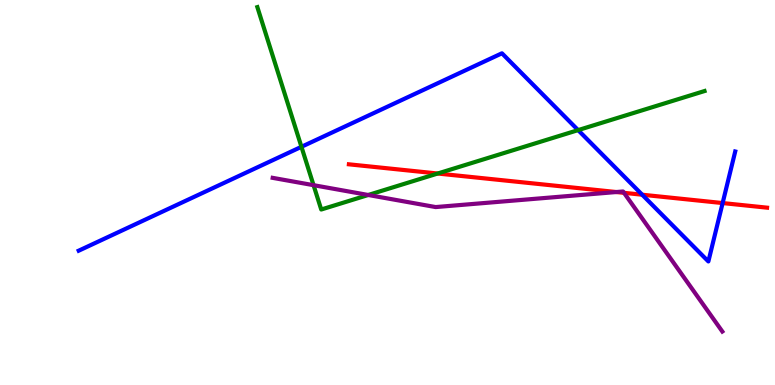[{'lines': ['blue', 'red'], 'intersections': [{'x': 8.29, 'y': 4.94}, {'x': 9.32, 'y': 4.73}]}, {'lines': ['green', 'red'], 'intersections': [{'x': 5.65, 'y': 5.49}]}, {'lines': ['purple', 'red'], 'intersections': [{'x': 7.95, 'y': 5.01}, {'x': 8.05, 'y': 4.99}]}, {'lines': ['blue', 'green'], 'intersections': [{'x': 3.89, 'y': 6.19}, {'x': 7.46, 'y': 6.62}]}, {'lines': ['blue', 'purple'], 'intersections': []}, {'lines': ['green', 'purple'], 'intersections': [{'x': 4.05, 'y': 5.19}, {'x': 4.75, 'y': 4.94}]}]